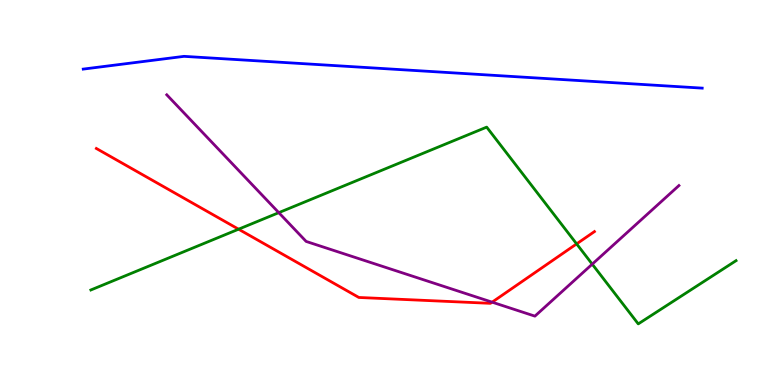[{'lines': ['blue', 'red'], 'intersections': []}, {'lines': ['green', 'red'], 'intersections': [{'x': 3.08, 'y': 4.05}, {'x': 7.44, 'y': 3.67}]}, {'lines': ['purple', 'red'], 'intersections': [{'x': 6.35, 'y': 2.15}]}, {'lines': ['blue', 'green'], 'intersections': []}, {'lines': ['blue', 'purple'], 'intersections': []}, {'lines': ['green', 'purple'], 'intersections': [{'x': 3.6, 'y': 4.48}, {'x': 7.64, 'y': 3.14}]}]